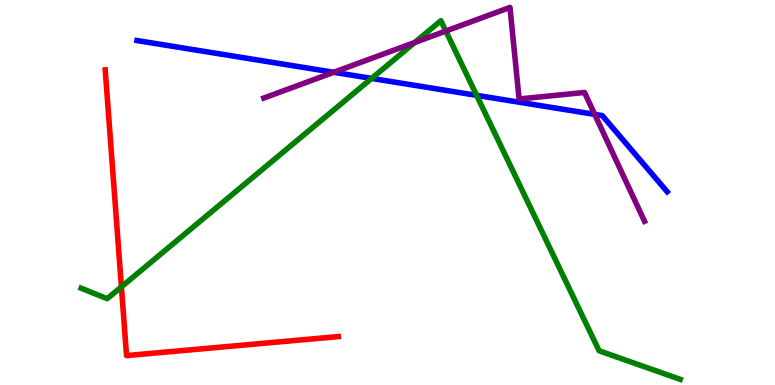[{'lines': ['blue', 'red'], 'intersections': []}, {'lines': ['green', 'red'], 'intersections': [{'x': 1.57, 'y': 2.55}]}, {'lines': ['purple', 'red'], 'intersections': []}, {'lines': ['blue', 'green'], 'intersections': [{'x': 4.8, 'y': 7.96}, {'x': 6.15, 'y': 7.52}]}, {'lines': ['blue', 'purple'], 'intersections': [{'x': 4.31, 'y': 8.12}, {'x': 7.67, 'y': 7.03}]}, {'lines': ['green', 'purple'], 'intersections': [{'x': 5.35, 'y': 8.9}, {'x': 5.75, 'y': 9.19}]}]